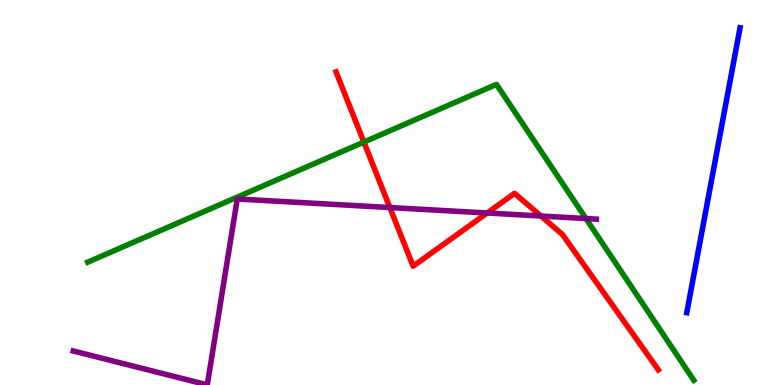[{'lines': ['blue', 'red'], 'intersections': []}, {'lines': ['green', 'red'], 'intersections': [{'x': 4.7, 'y': 6.31}]}, {'lines': ['purple', 'red'], 'intersections': [{'x': 5.03, 'y': 4.61}, {'x': 6.29, 'y': 4.47}, {'x': 6.98, 'y': 4.39}]}, {'lines': ['blue', 'green'], 'intersections': []}, {'lines': ['blue', 'purple'], 'intersections': []}, {'lines': ['green', 'purple'], 'intersections': [{'x': 7.56, 'y': 4.32}]}]